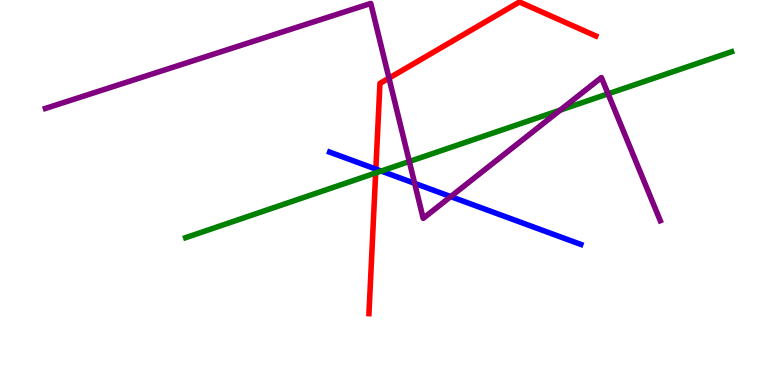[{'lines': ['blue', 'red'], 'intersections': [{'x': 4.85, 'y': 5.61}]}, {'lines': ['green', 'red'], 'intersections': [{'x': 4.85, 'y': 5.51}]}, {'lines': ['purple', 'red'], 'intersections': [{'x': 5.02, 'y': 7.97}]}, {'lines': ['blue', 'green'], 'intersections': [{'x': 4.92, 'y': 5.56}]}, {'lines': ['blue', 'purple'], 'intersections': [{'x': 5.35, 'y': 5.24}, {'x': 5.82, 'y': 4.89}]}, {'lines': ['green', 'purple'], 'intersections': [{'x': 5.28, 'y': 5.81}, {'x': 7.23, 'y': 7.14}, {'x': 7.85, 'y': 7.56}]}]